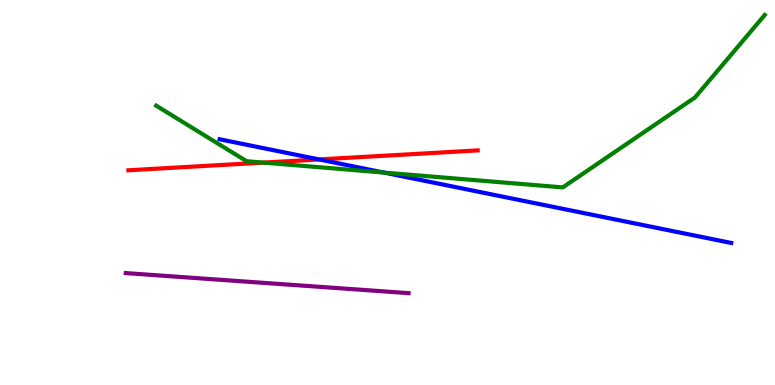[{'lines': ['blue', 'red'], 'intersections': [{'x': 4.12, 'y': 5.86}]}, {'lines': ['green', 'red'], 'intersections': [{'x': 3.4, 'y': 5.78}]}, {'lines': ['purple', 'red'], 'intersections': []}, {'lines': ['blue', 'green'], 'intersections': [{'x': 4.96, 'y': 5.52}]}, {'lines': ['blue', 'purple'], 'intersections': []}, {'lines': ['green', 'purple'], 'intersections': []}]